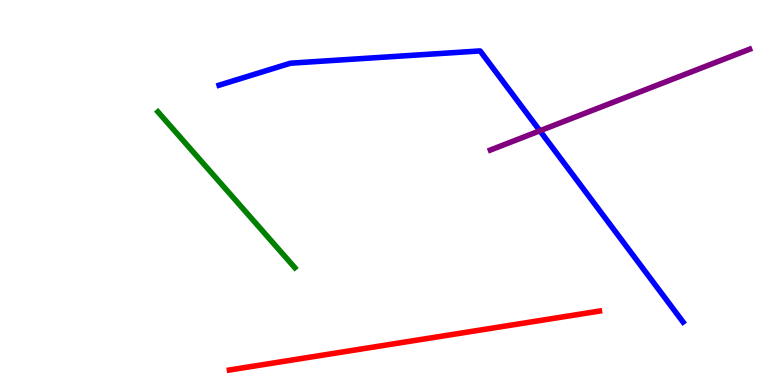[{'lines': ['blue', 'red'], 'intersections': []}, {'lines': ['green', 'red'], 'intersections': []}, {'lines': ['purple', 'red'], 'intersections': []}, {'lines': ['blue', 'green'], 'intersections': []}, {'lines': ['blue', 'purple'], 'intersections': [{'x': 6.97, 'y': 6.6}]}, {'lines': ['green', 'purple'], 'intersections': []}]